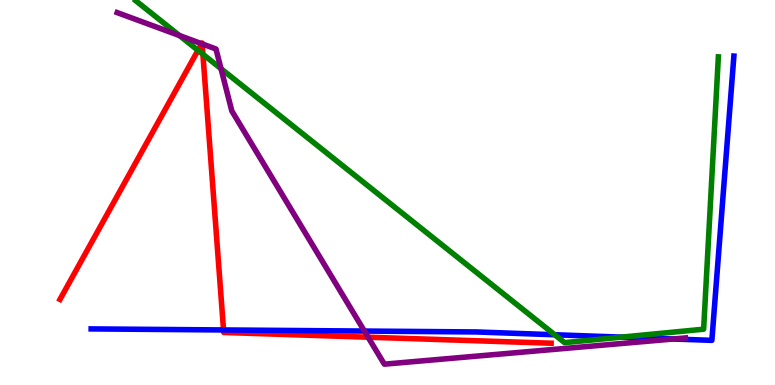[{'lines': ['blue', 'red'], 'intersections': [{'x': 2.88, 'y': 1.43}]}, {'lines': ['green', 'red'], 'intersections': [{'x': 2.55, 'y': 8.69}, {'x': 2.62, 'y': 8.59}]}, {'lines': ['purple', 'red'], 'intersections': [{'x': 2.6, 'y': 8.86}, {'x': 2.61, 'y': 8.86}, {'x': 4.75, 'y': 1.24}]}, {'lines': ['blue', 'green'], 'intersections': [{'x': 7.16, 'y': 1.31}, {'x': 8.02, 'y': 1.24}]}, {'lines': ['blue', 'purple'], 'intersections': [{'x': 4.7, 'y': 1.4}, {'x': 8.69, 'y': 1.2}]}, {'lines': ['green', 'purple'], 'intersections': [{'x': 2.31, 'y': 9.08}, {'x': 2.85, 'y': 8.22}]}]